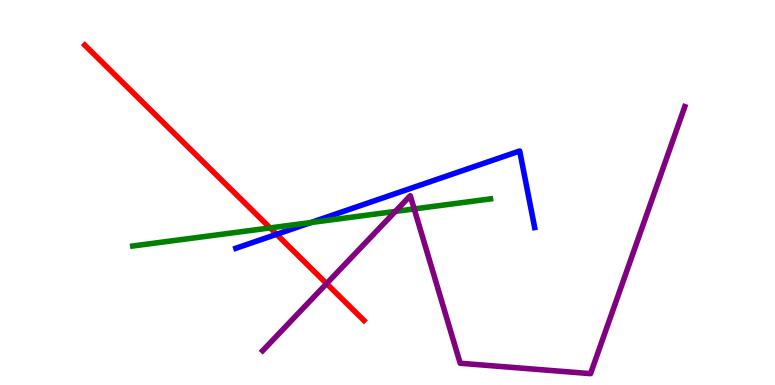[{'lines': ['blue', 'red'], 'intersections': [{'x': 3.57, 'y': 3.91}]}, {'lines': ['green', 'red'], 'intersections': [{'x': 3.49, 'y': 4.08}]}, {'lines': ['purple', 'red'], 'intersections': [{'x': 4.21, 'y': 2.63}]}, {'lines': ['blue', 'green'], 'intersections': [{'x': 4.01, 'y': 4.22}]}, {'lines': ['blue', 'purple'], 'intersections': []}, {'lines': ['green', 'purple'], 'intersections': [{'x': 5.1, 'y': 4.51}, {'x': 5.34, 'y': 4.57}]}]